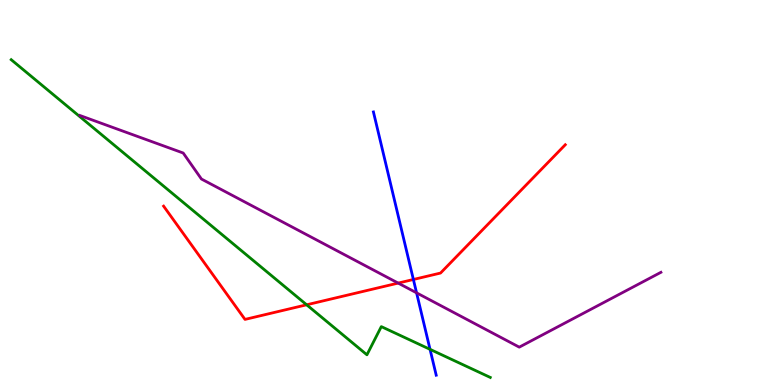[{'lines': ['blue', 'red'], 'intersections': [{'x': 5.33, 'y': 2.74}]}, {'lines': ['green', 'red'], 'intersections': [{'x': 3.96, 'y': 2.08}]}, {'lines': ['purple', 'red'], 'intersections': [{'x': 5.14, 'y': 2.65}]}, {'lines': ['blue', 'green'], 'intersections': [{'x': 5.55, 'y': 0.926}]}, {'lines': ['blue', 'purple'], 'intersections': [{'x': 5.38, 'y': 2.39}]}, {'lines': ['green', 'purple'], 'intersections': []}]